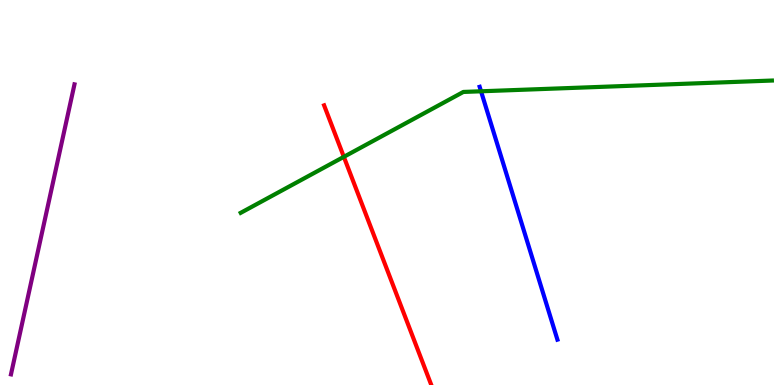[{'lines': ['blue', 'red'], 'intersections': []}, {'lines': ['green', 'red'], 'intersections': [{'x': 4.44, 'y': 5.93}]}, {'lines': ['purple', 'red'], 'intersections': []}, {'lines': ['blue', 'green'], 'intersections': [{'x': 6.21, 'y': 7.63}]}, {'lines': ['blue', 'purple'], 'intersections': []}, {'lines': ['green', 'purple'], 'intersections': []}]